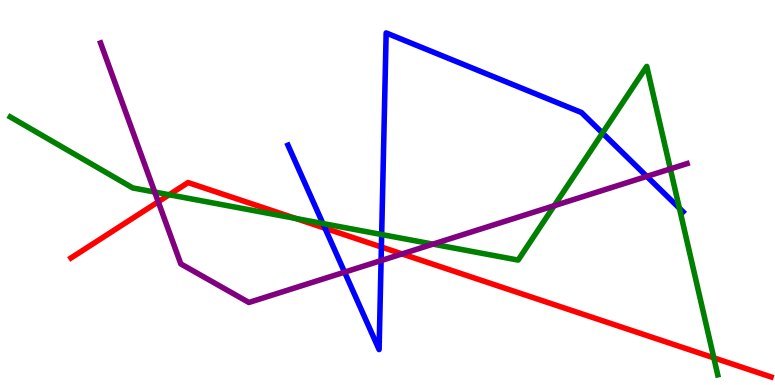[{'lines': ['blue', 'red'], 'intersections': [{'x': 4.19, 'y': 4.07}, {'x': 4.92, 'y': 3.58}]}, {'lines': ['green', 'red'], 'intersections': [{'x': 2.18, 'y': 4.94}, {'x': 3.81, 'y': 4.33}, {'x': 9.21, 'y': 0.705}]}, {'lines': ['purple', 'red'], 'intersections': [{'x': 2.04, 'y': 4.76}, {'x': 5.19, 'y': 3.4}]}, {'lines': ['blue', 'green'], 'intersections': [{'x': 4.17, 'y': 4.19}, {'x': 4.92, 'y': 3.91}, {'x': 7.77, 'y': 6.54}, {'x': 8.77, 'y': 4.59}]}, {'lines': ['blue', 'purple'], 'intersections': [{'x': 4.45, 'y': 2.93}, {'x': 4.92, 'y': 3.23}, {'x': 8.35, 'y': 5.42}]}, {'lines': ['green', 'purple'], 'intersections': [{'x': 2.0, 'y': 5.01}, {'x': 5.59, 'y': 3.66}, {'x': 7.15, 'y': 4.66}, {'x': 8.65, 'y': 5.61}]}]